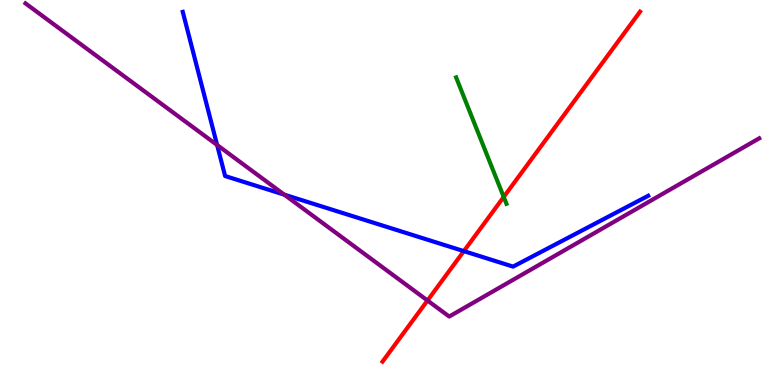[{'lines': ['blue', 'red'], 'intersections': [{'x': 5.98, 'y': 3.48}]}, {'lines': ['green', 'red'], 'intersections': [{'x': 6.5, 'y': 4.88}]}, {'lines': ['purple', 'red'], 'intersections': [{'x': 5.52, 'y': 2.19}]}, {'lines': ['blue', 'green'], 'intersections': []}, {'lines': ['blue', 'purple'], 'intersections': [{'x': 2.8, 'y': 6.23}, {'x': 3.67, 'y': 4.94}]}, {'lines': ['green', 'purple'], 'intersections': []}]